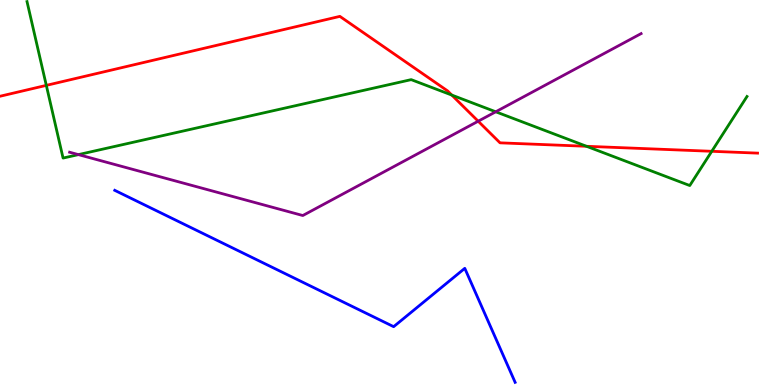[{'lines': ['blue', 'red'], 'intersections': []}, {'lines': ['green', 'red'], 'intersections': [{'x': 0.598, 'y': 7.78}, {'x': 5.83, 'y': 7.53}, {'x': 7.57, 'y': 6.2}, {'x': 9.18, 'y': 6.07}]}, {'lines': ['purple', 'red'], 'intersections': [{'x': 6.17, 'y': 6.85}]}, {'lines': ['blue', 'green'], 'intersections': []}, {'lines': ['blue', 'purple'], 'intersections': []}, {'lines': ['green', 'purple'], 'intersections': [{'x': 1.01, 'y': 5.98}, {'x': 6.4, 'y': 7.1}]}]